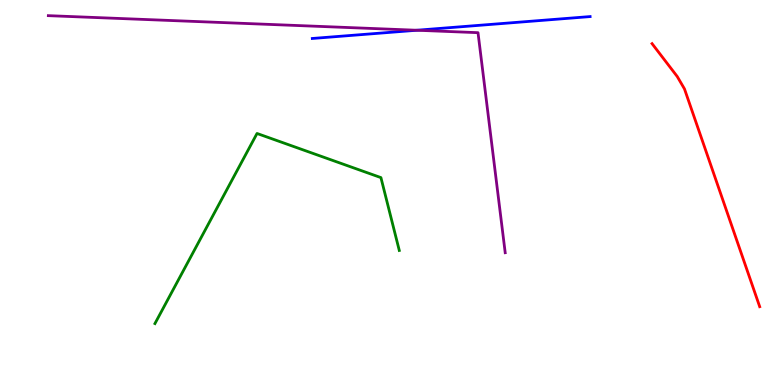[{'lines': ['blue', 'red'], 'intersections': []}, {'lines': ['green', 'red'], 'intersections': []}, {'lines': ['purple', 'red'], 'intersections': []}, {'lines': ['blue', 'green'], 'intersections': []}, {'lines': ['blue', 'purple'], 'intersections': [{'x': 5.38, 'y': 9.21}]}, {'lines': ['green', 'purple'], 'intersections': []}]